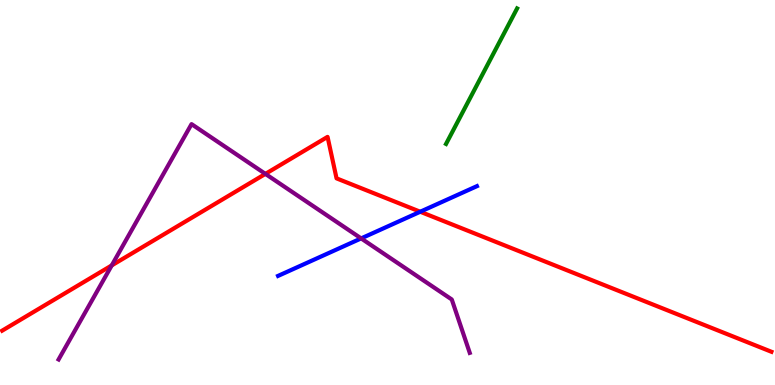[{'lines': ['blue', 'red'], 'intersections': [{'x': 5.42, 'y': 4.5}]}, {'lines': ['green', 'red'], 'intersections': []}, {'lines': ['purple', 'red'], 'intersections': [{'x': 1.44, 'y': 3.11}, {'x': 3.42, 'y': 5.48}]}, {'lines': ['blue', 'green'], 'intersections': []}, {'lines': ['blue', 'purple'], 'intersections': [{'x': 4.66, 'y': 3.81}]}, {'lines': ['green', 'purple'], 'intersections': []}]